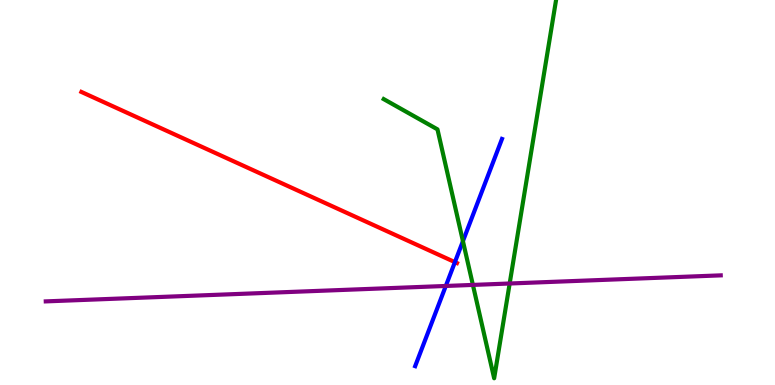[{'lines': ['blue', 'red'], 'intersections': [{'x': 5.87, 'y': 3.19}]}, {'lines': ['green', 'red'], 'intersections': []}, {'lines': ['purple', 'red'], 'intersections': []}, {'lines': ['blue', 'green'], 'intersections': [{'x': 5.97, 'y': 3.74}]}, {'lines': ['blue', 'purple'], 'intersections': [{'x': 5.75, 'y': 2.57}]}, {'lines': ['green', 'purple'], 'intersections': [{'x': 6.1, 'y': 2.6}, {'x': 6.58, 'y': 2.64}]}]